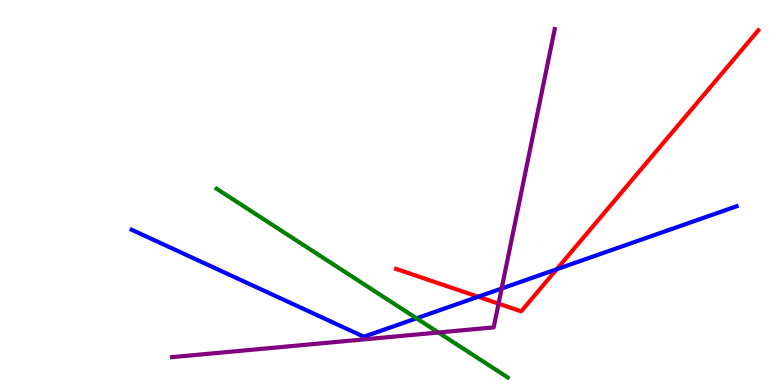[{'lines': ['blue', 'red'], 'intersections': [{'x': 6.17, 'y': 2.29}, {'x': 7.18, 'y': 3.01}]}, {'lines': ['green', 'red'], 'intersections': []}, {'lines': ['purple', 'red'], 'intersections': [{'x': 6.43, 'y': 2.11}]}, {'lines': ['blue', 'green'], 'intersections': [{'x': 5.37, 'y': 1.73}]}, {'lines': ['blue', 'purple'], 'intersections': [{'x': 6.47, 'y': 2.51}]}, {'lines': ['green', 'purple'], 'intersections': [{'x': 5.66, 'y': 1.36}]}]